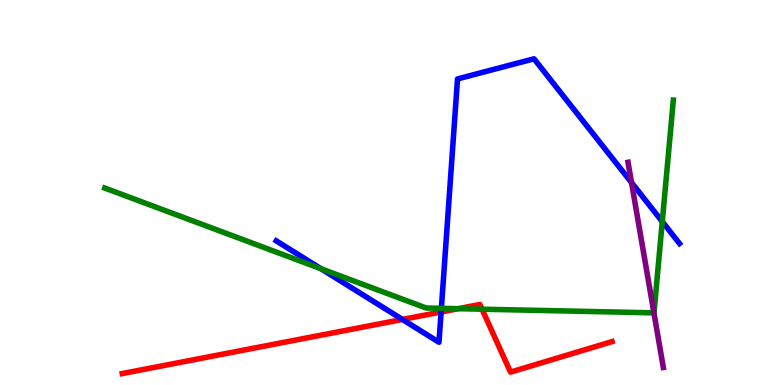[{'lines': ['blue', 'red'], 'intersections': [{'x': 5.19, 'y': 1.7}, {'x': 5.69, 'y': 1.9}]}, {'lines': ['green', 'red'], 'intersections': [{'x': 5.91, 'y': 1.98}, {'x': 6.22, 'y': 1.97}]}, {'lines': ['purple', 'red'], 'intersections': []}, {'lines': ['blue', 'green'], 'intersections': [{'x': 4.14, 'y': 3.02}, {'x': 5.7, 'y': 1.99}, {'x': 8.55, 'y': 4.24}]}, {'lines': ['blue', 'purple'], 'intersections': [{'x': 8.15, 'y': 5.26}]}, {'lines': ['green', 'purple'], 'intersections': [{'x': 8.44, 'y': 1.87}]}]